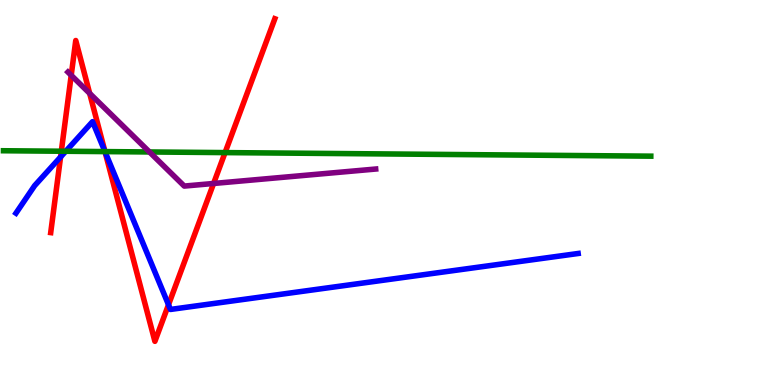[{'lines': ['blue', 'red'], 'intersections': [{'x': 0.782, 'y': 5.92}, {'x': 1.35, 'y': 6.06}, {'x': 2.17, 'y': 2.08}]}, {'lines': ['green', 'red'], 'intersections': [{'x': 0.791, 'y': 6.07}, {'x': 1.35, 'y': 6.06}, {'x': 2.9, 'y': 6.04}]}, {'lines': ['purple', 'red'], 'intersections': [{'x': 0.919, 'y': 8.04}, {'x': 1.16, 'y': 7.57}, {'x': 2.76, 'y': 5.23}]}, {'lines': ['blue', 'green'], 'intersections': [{'x': 0.848, 'y': 6.07}, {'x': 1.35, 'y': 6.06}]}, {'lines': ['blue', 'purple'], 'intersections': []}, {'lines': ['green', 'purple'], 'intersections': [{'x': 1.93, 'y': 6.05}]}]